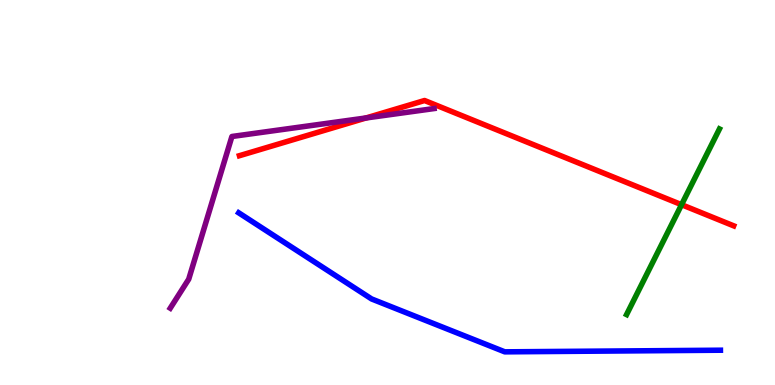[{'lines': ['blue', 'red'], 'intersections': []}, {'lines': ['green', 'red'], 'intersections': [{'x': 8.79, 'y': 4.68}]}, {'lines': ['purple', 'red'], 'intersections': [{'x': 4.72, 'y': 6.94}]}, {'lines': ['blue', 'green'], 'intersections': []}, {'lines': ['blue', 'purple'], 'intersections': []}, {'lines': ['green', 'purple'], 'intersections': []}]